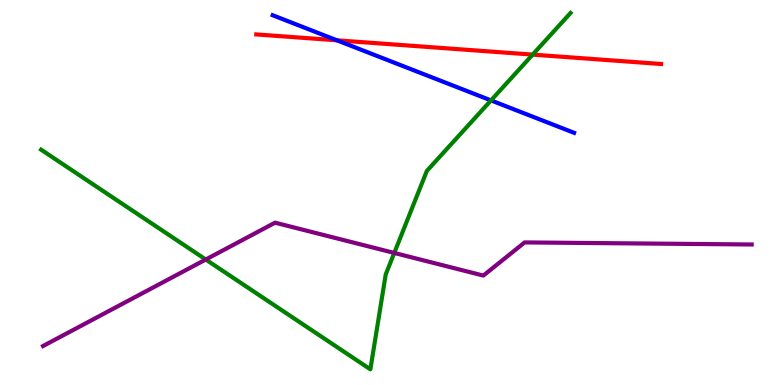[{'lines': ['blue', 'red'], 'intersections': [{'x': 4.35, 'y': 8.95}]}, {'lines': ['green', 'red'], 'intersections': [{'x': 6.87, 'y': 8.58}]}, {'lines': ['purple', 'red'], 'intersections': []}, {'lines': ['blue', 'green'], 'intersections': [{'x': 6.34, 'y': 7.39}]}, {'lines': ['blue', 'purple'], 'intersections': []}, {'lines': ['green', 'purple'], 'intersections': [{'x': 2.66, 'y': 3.26}, {'x': 5.09, 'y': 3.43}]}]